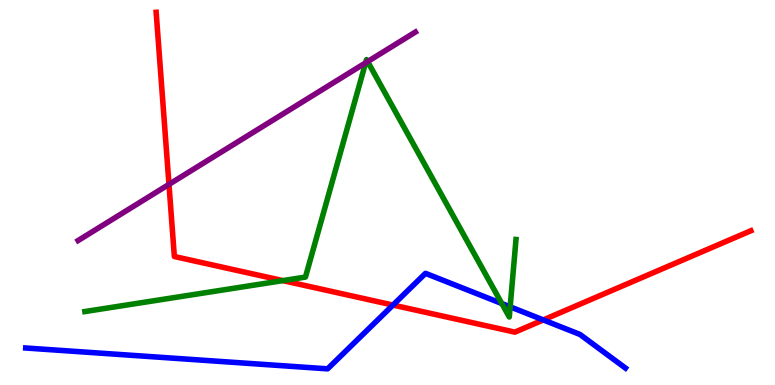[{'lines': ['blue', 'red'], 'intersections': [{'x': 5.07, 'y': 2.08}, {'x': 7.01, 'y': 1.69}]}, {'lines': ['green', 'red'], 'intersections': [{'x': 3.65, 'y': 2.71}]}, {'lines': ['purple', 'red'], 'intersections': [{'x': 2.18, 'y': 5.21}]}, {'lines': ['blue', 'green'], 'intersections': [{'x': 6.48, 'y': 2.12}, {'x': 6.58, 'y': 2.03}]}, {'lines': ['blue', 'purple'], 'intersections': []}, {'lines': ['green', 'purple'], 'intersections': [{'x': 4.72, 'y': 8.37}, {'x': 4.74, 'y': 8.4}]}]